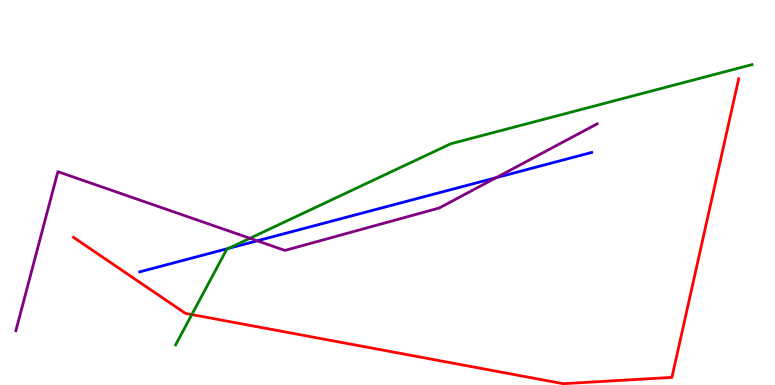[{'lines': ['blue', 'red'], 'intersections': []}, {'lines': ['green', 'red'], 'intersections': [{'x': 2.48, 'y': 1.83}]}, {'lines': ['purple', 'red'], 'intersections': []}, {'lines': ['blue', 'green'], 'intersections': [{'x': 2.95, 'y': 3.55}]}, {'lines': ['blue', 'purple'], 'intersections': [{'x': 3.32, 'y': 3.75}, {'x': 6.4, 'y': 5.38}]}, {'lines': ['green', 'purple'], 'intersections': [{'x': 3.22, 'y': 3.81}]}]